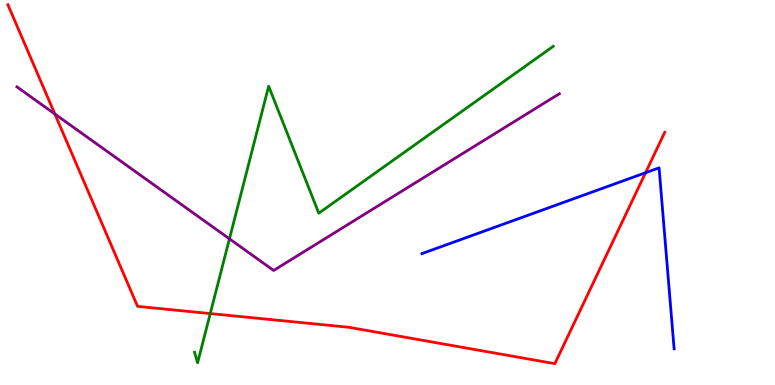[{'lines': ['blue', 'red'], 'intersections': [{'x': 8.33, 'y': 5.51}]}, {'lines': ['green', 'red'], 'intersections': [{'x': 2.71, 'y': 1.86}]}, {'lines': ['purple', 'red'], 'intersections': [{'x': 0.708, 'y': 7.04}]}, {'lines': ['blue', 'green'], 'intersections': []}, {'lines': ['blue', 'purple'], 'intersections': []}, {'lines': ['green', 'purple'], 'intersections': [{'x': 2.96, 'y': 3.8}]}]